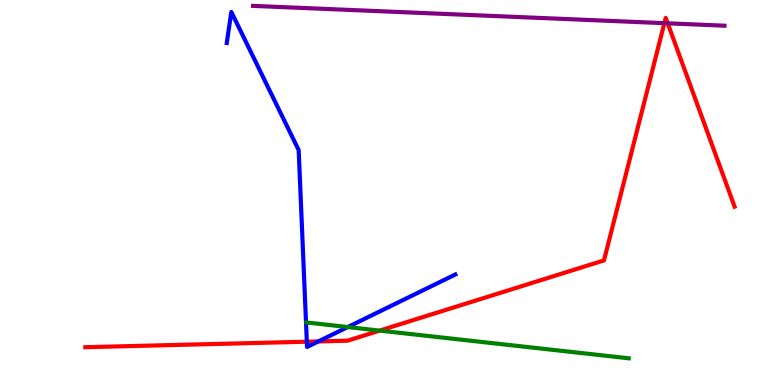[{'lines': ['blue', 'red'], 'intersections': [{'x': 3.96, 'y': 1.12}, {'x': 4.11, 'y': 1.13}]}, {'lines': ['green', 'red'], 'intersections': [{'x': 4.9, 'y': 1.41}]}, {'lines': ['purple', 'red'], 'intersections': [{'x': 8.57, 'y': 9.4}, {'x': 8.62, 'y': 9.39}]}, {'lines': ['blue', 'green'], 'intersections': [{'x': 4.49, 'y': 1.51}]}, {'lines': ['blue', 'purple'], 'intersections': []}, {'lines': ['green', 'purple'], 'intersections': []}]